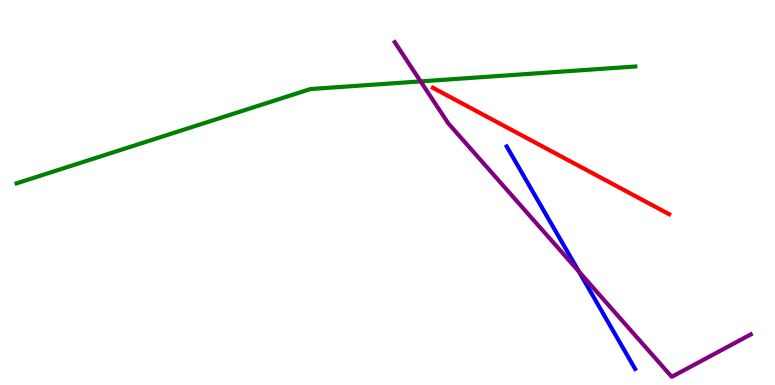[{'lines': ['blue', 'red'], 'intersections': []}, {'lines': ['green', 'red'], 'intersections': []}, {'lines': ['purple', 'red'], 'intersections': []}, {'lines': ['blue', 'green'], 'intersections': []}, {'lines': ['blue', 'purple'], 'intersections': [{'x': 7.47, 'y': 2.95}]}, {'lines': ['green', 'purple'], 'intersections': [{'x': 5.43, 'y': 7.89}]}]